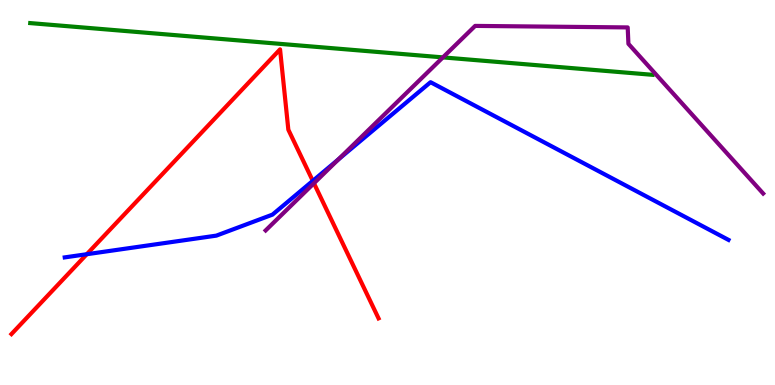[{'lines': ['blue', 'red'], 'intersections': [{'x': 1.12, 'y': 3.4}, {'x': 4.04, 'y': 5.3}]}, {'lines': ['green', 'red'], 'intersections': []}, {'lines': ['purple', 'red'], 'intersections': [{'x': 4.05, 'y': 5.24}]}, {'lines': ['blue', 'green'], 'intersections': []}, {'lines': ['blue', 'purple'], 'intersections': [{'x': 4.37, 'y': 5.86}]}, {'lines': ['green', 'purple'], 'intersections': [{'x': 5.71, 'y': 8.51}]}]